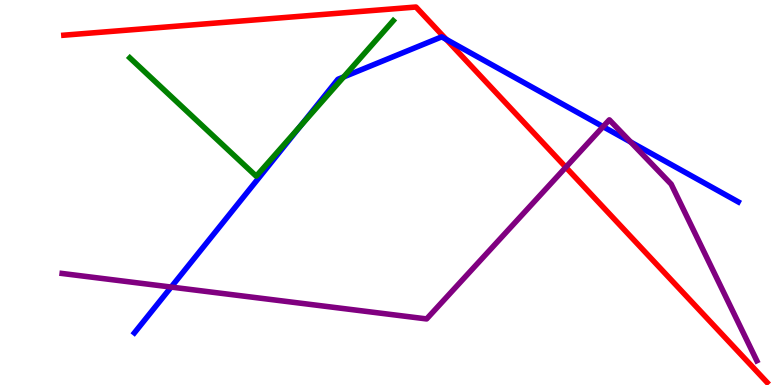[{'lines': ['blue', 'red'], 'intersections': [{'x': 5.76, 'y': 8.98}]}, {'lines': ['green', 'red'], 'intersections': []}, {'lines': ['purple', 'red'], 'intersections': [{'x': 7.3, 'y': 5.66}]}, {'lines': ['blue', 'green'], 'intersections': [{'x': 3.88, 'y': 6.73}, {'x': 4.43, 'y': 8.0}]}, {'lines': ['blue', 'purple'], 'intersections': [{'x': 2.21, 'y': 2.54}, {'x': 7.78, 'y': 6.71}, {'x': 8.14, 'y': 6.31}]}, {'lines': ['green', 'purple'], 'intersections': []}]